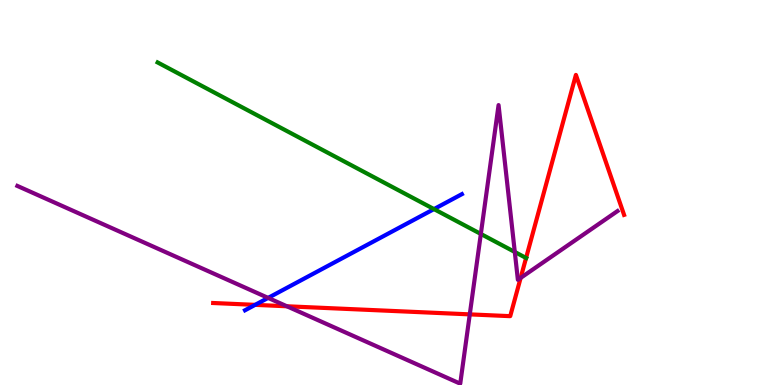[{'lines': ['blue', 'red'], 'intersections': [{'x': 3.29, 'y': 2.08}]}, {'lines': ['green', 'red'], 'intersections': [{'x': 6.79, 'y': 3.3}]}, {'lines': ['purple', 'red'], 'intersections': [{'x': 3.7, 'y': 2.04}, {'x': 6.06, 'y': 1.83}, {'x': 6.72, 'y': 2.78}]}, {'lines': ['blue', 'green'], 'intersections': [{'x': 5.6, 'y': 4.57}]}, {'lines': ['blue', 'purple'], 'intersections': [{'x': 3.46, 'y': 2.26}]}, {'lines': ['green', 'purple'], 'intersections': [{'x': 6.2, 'y': 3.92}, {'x': 6.64, 'y': 3.46}]}]